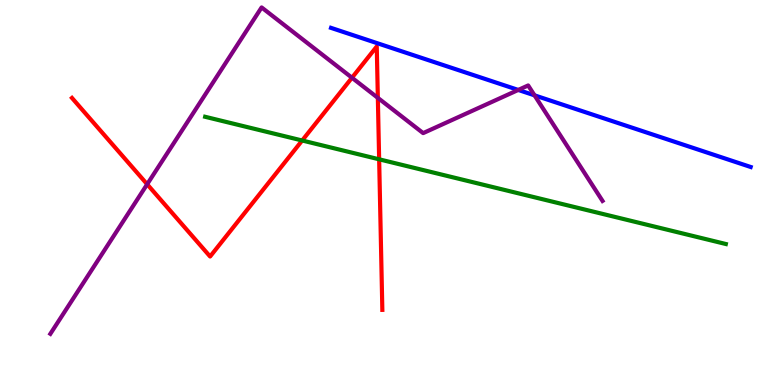[{'lines': ['blue', 'red'], 'intersections': []}, {'lines': ['green', 'red'], 'intersections': [{'x': 3.9, 'y': 6.35}, {'x': 4.89, 'y': 5.86}]}, {'lines': ['purple', 'red'], 'intersections': [{'x': 1.9, 'y': 5.21}, {'x': 4.54, 'y': 7.98}, {'x': 4.88, 'y': 7.46}]}, {'lines': ['blue', 'green'], 'intersections': []}, {'lines': ['blue', 'purple'], 'intersections': [{'x': 6.69, 'y': 7.66}, {'x': 6.9, 'y': 7.52}]}, {'lines': ['green', 'purple'], 'intersections': []}]